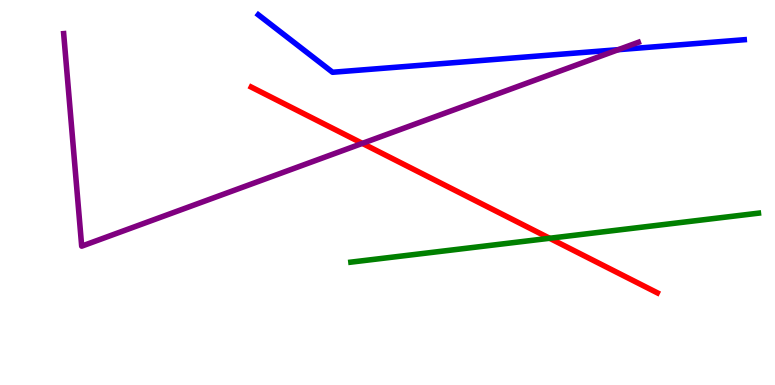[{'lines': ['blue', 'red'], 'intersections': []}, {'lines': ['green', 'red'], 'intersections': [{'x': 7.09, 'y': 3.81}]}, {'lines': ['purple', 'red'], 'intersections': [{'x': 4.68, 'y': 6.28}]}, {'lines': ['blue', 'green'], 'intersections': []}, {'lines': ['blue', 'purple'], 'intersections': [{'x': 7.98, 'y': 8.71}]}, {'lines': ['green', 'purple'], 'intersections': []}]